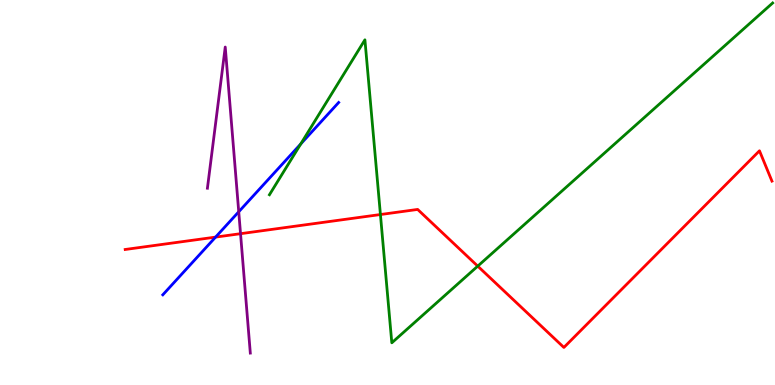[{'lines': ['blue', 'red'], 'intersections': [{'x': 2.78, 'y': 3.84}]}, {'lines': ['green', 'red'], 'intersections': [{'x': 4.91, 'y': 4.43}, {'x': 6.16, 'y': 3.09}]}, {'lines': ['purple', 'red'], 'intersections': [{'x': 3.1, 'y': 3.93}]}, {'lines': ['blue', 'green'], 'intersections': [{'x': 3.88, 'y': 6.26}]}, {'lines': ['blue', 'purple'], 'intersections': [{'x': 3.08, 'y': 4.5}]}, {'lines': ['green', 'purple'], 'intersections': []}]